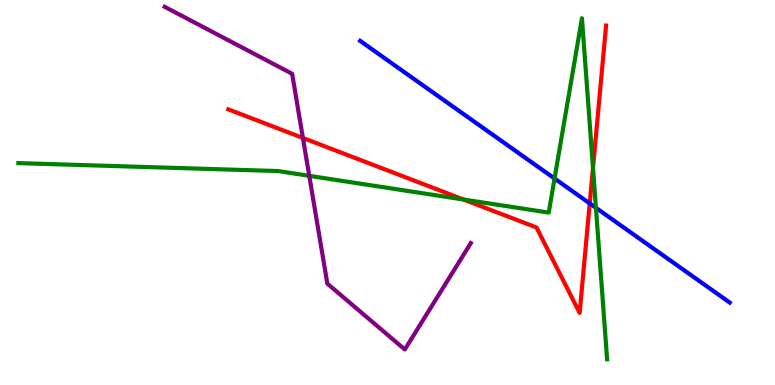[{'lines': ['blue', 'red'], 'intersections': [{'x': 7.61, 'y': 4.72}]}, {'lines': ['green', 'red'], 'intersections': [{'x': 5.98, 'y': 4.82}, {'x': 7.65, 'y': 5.64}]}, {'lines': ['purple', 'red'], 'intersections': [{'x': 3.91, 'y': 6.42}]}, {'lines': ['blue', 'green'], 'intersections': [{'x': 7.16, 'y': 5.36}, {'x': 7.69, 'y': 4.6}]}, {'lines': ['blue', 'purple'], 'intersections': []}, {'lines': ['green', 'purple'], 'intersections': [{'x': 3.99, 'y': 5.43}]}]